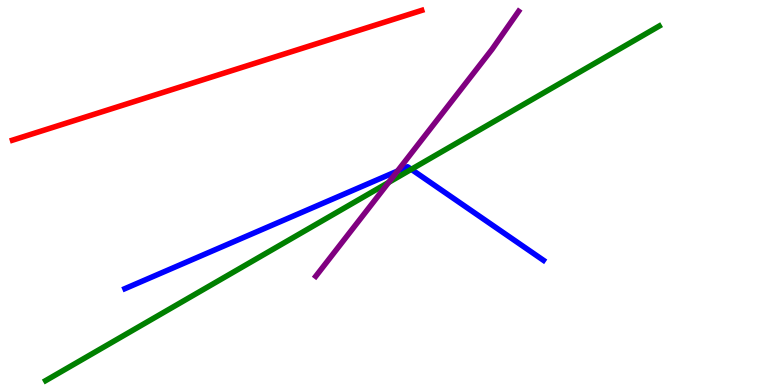[{'lines': ['blue', 'red'], 'intersections': []}, {'lines': ['green', 'red'], 'intersections': []}, {'lines': ['purple', 'red'], 'intersections': []}, {'lines': ['blue', 'green'], 'intersections': [{'x': 5.31, 'y': 5.6}]}, {'lines': ['blue', 'purple'], 'intersections': [{'x': 5.13, 'y': 5.56}]}, {'lines': ['green', 'purple'], 'intersections': [{'x': 5.02, 'y': 5.26}]}]